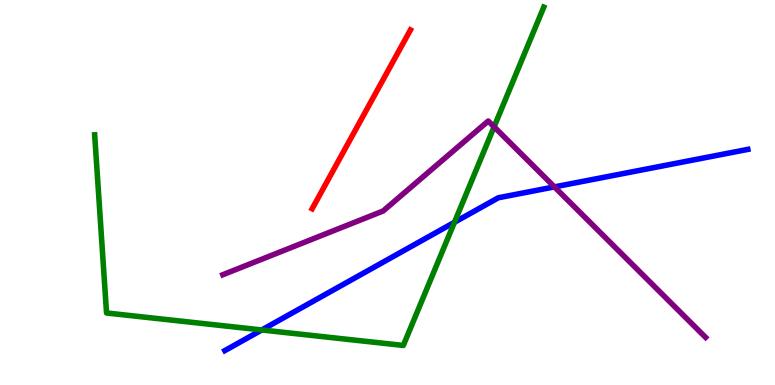[{'lines': ['blue', 'red'], 'intersections': []}, {'lines': ['green', 'red'], 'intersections': []}, {'lines': ['purple', 'red'], 'intersections': []}, {'lines': ['blue', 'green'], 'intersections': [{'x': 3.38, 'y': 1.43}, {'x': 5.86, 'y': 4.23}]}, {'lines': ['blue', 'purple'], 'intersections': [{'x': 7.15, 'y': 5.15}]}, {'lines': ['green', 'purple'], 'intersections': [{'x': 6.38, 'y': 6.71}]}]